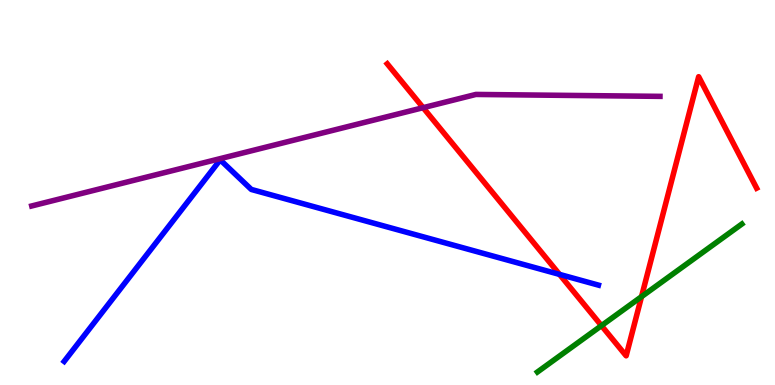[{'lines': ['blue', 'red'], 'intersections': [{'x': 7.22, 'y': 2.87}]}, {'lines': ['green', 'red'], 'intersections': [{'x': 7.76, 'y': 1.54}, {'x': 8.28, 'y': 2.29}]}, {'lines': ['purple', 'red'], 'intersections': [{'x': 5.46, 'y': 7.2}]}, {'lines': ['blue', 'green'], 'intersections': []}, {'lines': ['blue', 'purple'], 'intersections': []}, {'lines': ['green', 'purple'], 'intersections': []}]